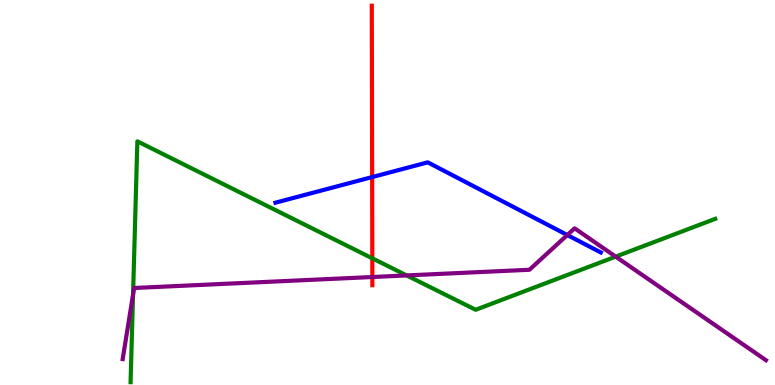[{'lines': ['blue', 'red'], 'intersections': [{'x': 4.8, 'y': 5.4}]}, {'lines': ['green', 'red'], 'intersections': [{'x': 4.8, 'y': 3.29}]}, {'lines': ['purple', 'red'], 'intersections': [{'x': 4.8, 'y': 2.8}]}, {'lines': ['blue', 'green'], 'intersections': []}, {'lines': ['blue', 'purple'], 'intersections': [{'x': 7.32, 'y': 3.9}]}, {'lines': ['green', 'purple'], 'intersections': [{'x': 1.72, 'y': 2.35}, {'x': 5.25, 'y': 2.85}, {'x': 7.94, 'y': 3.33}]}]